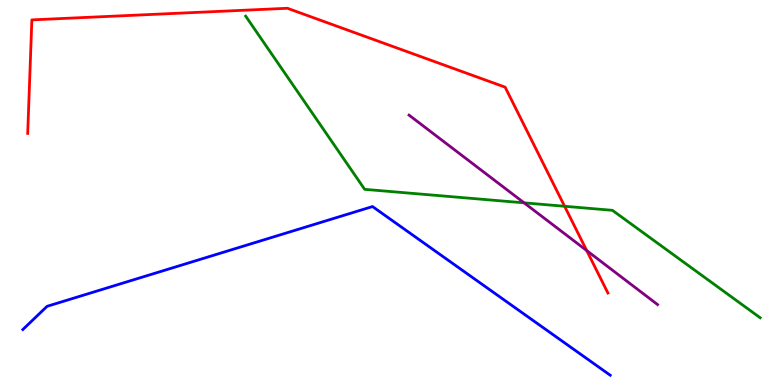[{'lines': ['blue', 'red'], 'intersections': []}, {'lines': ['green', 'red'], 'intersections': [{'x': 7.29, 'y': 4.64}]}, {'lines': ['purple', 'red'], 'intersections': [{'x': 7.57, 'y': 3.49}]}, {'lines': ['blue', 'green'], 'intersections': []}, {'lines': ['blue', 'purple'], 'intersections': []}, {'lines': ['green', 'purple'], 'intersections': [{'x': 6.76, 'y': 4.73}]}]